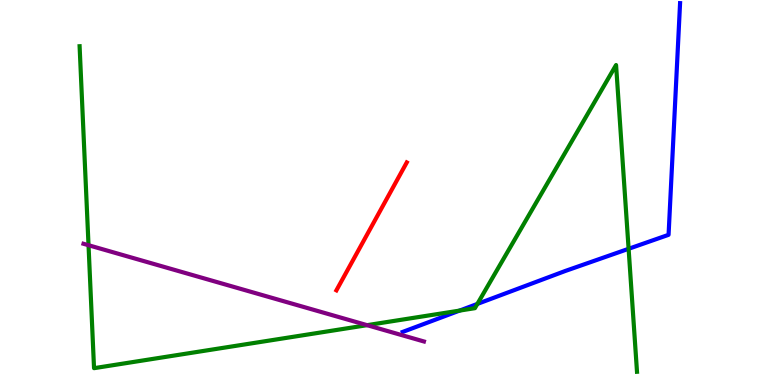[{'lines': ['blue', 'red'], 'intersections': []}, {'lines': ['green', 'red'], 'intersections': []}, {'lines': ['purple', 'red'], 'intersections': []}, {'lines': ['blue', 'green'], 'intersections': [{'x': 5.93, 'y': 1.93}, {'x': 6.16, 'y': 2.11}, {'x': 8.11, 'y': 3.54}]}, {'lines': ['blue', 'purple'], 'intersections': []}, {'lines': ['green', 'purple'], 'intersections': [{'x': 1.14, 'y': 3.63}, {'x': 4.74, 'y': 1.55}]}]